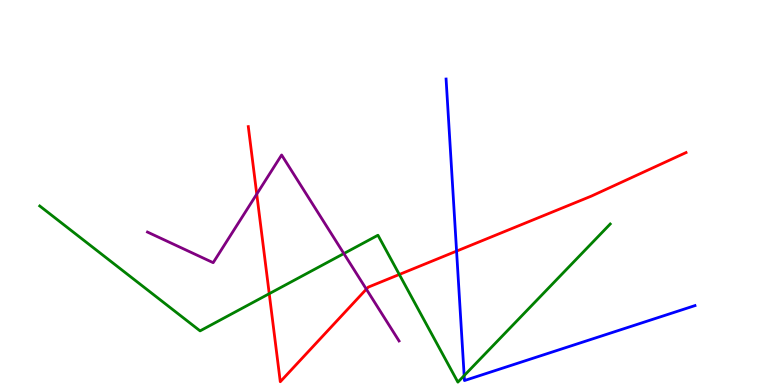[{'lines': ['blue', 'red'], 'intersections': [{'x': 5.89, 'y': 3.48}]}, {'lines': ['green', 'red'], 'intersections': [{'x': 3.47, 'y': 2.37}, {'x': 5.15, 'y': 2.87}]}, {'lines': ['purple', 'red'], 'intersections': [{'x': 3.31, 'y': 4.96}, {'x': 4.73, 'y': 2.49}]}, {'lines': ['blue', 'green'], 'intersections': [{'x': 5.99, 'y': 0.244}]}, {'lines': ['blue', 'purple'], 'intersections': []}, {'lines': ['green', 'purple'], 'intersections': [{'x': 4.44, 'y': 3.41}]}]